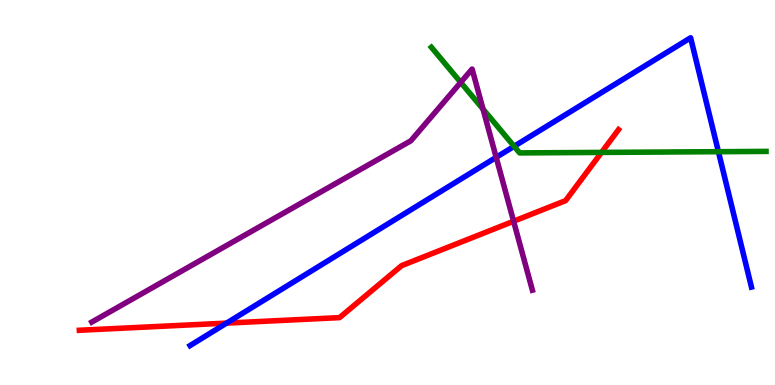[{'lines': ['blue', 'red'], 'intersections': [{'x': 2.92, 'y': 1.61}]}, {'lines': ['green', 'red'], 'intersections': [{'x': 7.76, 'y': 6.04}]}, {'lines': ['purple', 'red'], 'intersections': [{'x': 6.63, 'y': 4.25}]}, {'lines': ['blue', 'green'], 'intersections': [{'x': 6.63, 'y': 6.2}, {'x': 9.27, 'y': 6.06}]}, {'lines': ['blue', 'purple'], 'intersections': [{'x': 6.4, 'y': 5.91}]}, {'lines': ['green', 'purple'], 'intersections': [{'x': 5.94, 'y': 7.86}, {'x': 6.23, 'y': 7.17}]}]